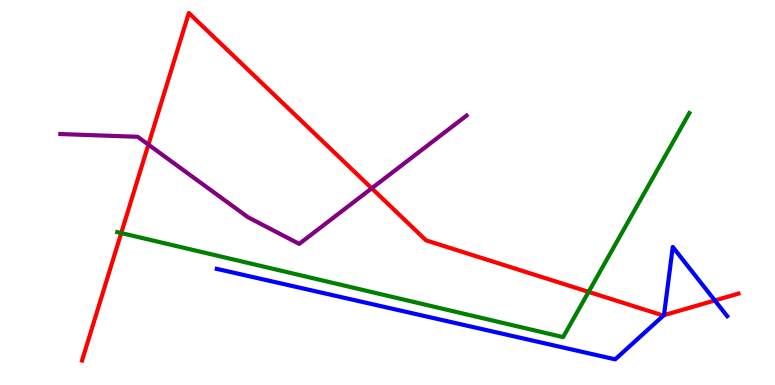[{'lines': ['blue', 'red'], 'intersections': [{'x': 8.57, 'y': 1.81}, {'x': 9.22, 'y': 2.2}]}, {'lines': ['green', 'red'], 'intersections': [{'x': 1.56, 'y': 3.95}, {'x': 7.59, 'y': 2.42}]}, {'lines': ['purple', 'red'], 'intersections': [{'x': 1.91, 'y': 6.24}, {'x': 4.8, 'y': 5.11}]}, {'lines': ['blue', 'green'], 'intersections': []}, {'lines': ['blue', 'purple'], 'intersections': []}, {'lines': ['green', 'purple'], 'intersections': []}]